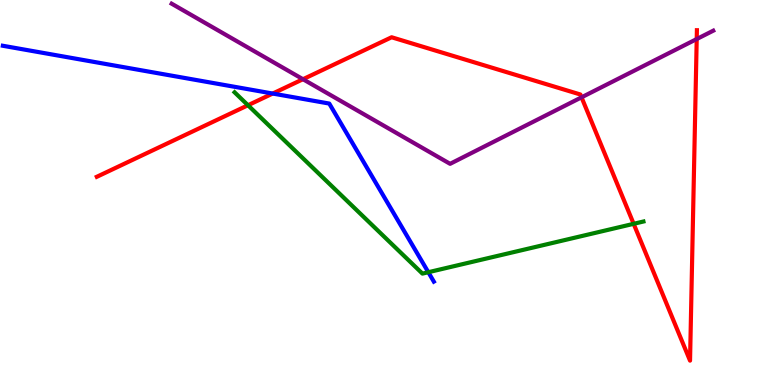[{'lines': ['blue', 'red'], 'intersections': [{'x': 3.52, 'y': 7.57}]}, {'lines': ['green', 'red'], 'intersections': [{'x': 3.2, 'y': 7.27}, {'x': 8.18, 'y': 4.19}]}, {'lines': ['purple', 'red'], 'intersections': [{'x': 3.91, 'y': 7.94}, {'x': 7.5, 'y': 7.47}, {'x': 8.99, 'y': 8.99}]}, {'lines': ['blue', 'green'], 'intersections': [{'x': 5.53, 'y': 2.93}]}, {'lines': ['blue', 'purple'], 'intersections': []}, {'lines': ['green', 'purple'], 'intersections': []}]